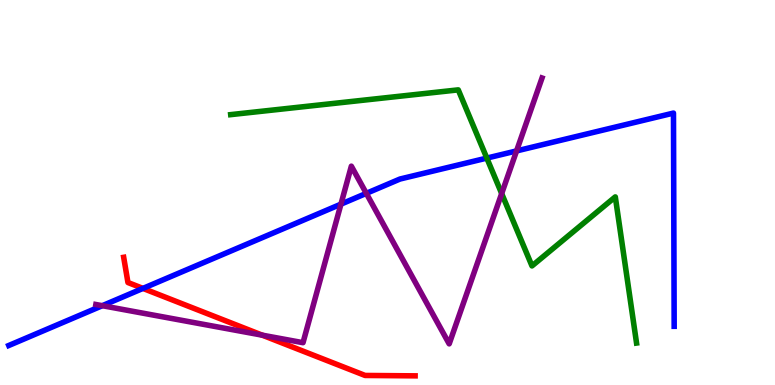[{'lines': ['blue', 'red'], 'intersections': [{'x': 1.84, 'y': 2.51}]}, {'lines': ['green', 'red'], 'intersections': []}, {'lines': ['purple', 'red'], 'intersections': [{'x': 3.38, 'y': 1.29}]}, {'lines': ['blue', 'green'], 'intersections': [{'x': 6.28, 'y': 5.89}]}, {'lines': ['blue', 'purple'], 'intersections': [{'x': 1.32, 'y': 2.06}, {'x': 4.4, 'y': 4.7}, {'x': 4.73, 'y': 4.98}, {'x': 6.67, 'y': 6.08}]}, {'lines': ['green', 'purple'], 'intersections': [{'x': 6.47, 'y': 4.97}]}]